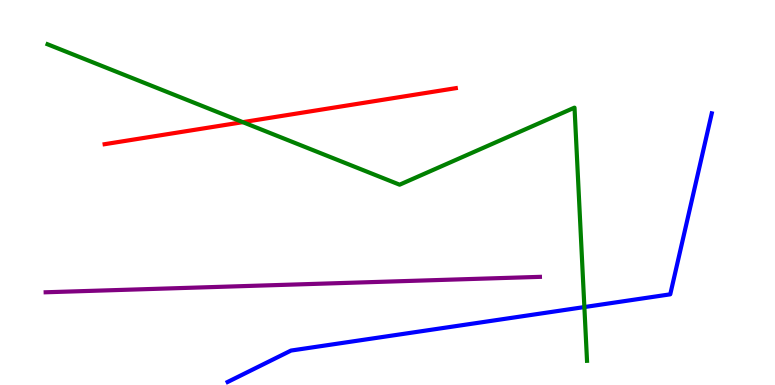[{'lines': ['blue', 'red'], 'intersections': []}, {'lines': ['green', 'red'], 'intersections': [{'x': 3.13, 'y': 6.83}]}, {'lines': ['purple', 'red'], 'intersections': []}, {'lines': ['blue', 'green'], 'intersections': [{'x': 7.54, 'y': 2.02}]}, {'lines': ['blue', 'purple'], 'intersections': []}, {'lines': ['green', 'purple'], 'intersections': []}]